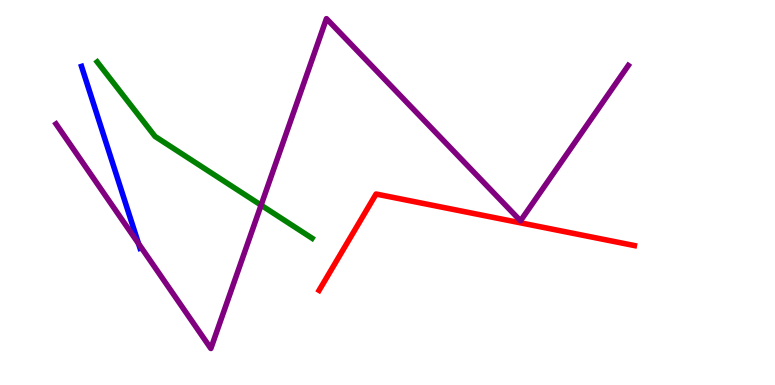[{'lines': ['blue', 'red'], 'intersections': []}, {'lines': ['green', 'red'], 'intersections': []}, {'lines': ['purple', 'red'], 'intersections': []}, {'lines': ['blue', 'green'], 'intersections': []}, {'lines': ['blue', 'purple'], 'intersections': [{'x': 1.79, 'y': 3.67}]}, {'lines': ['green', 'purple'], 'intersections': [{'x': 3.37, 'y': 4.67}]}]